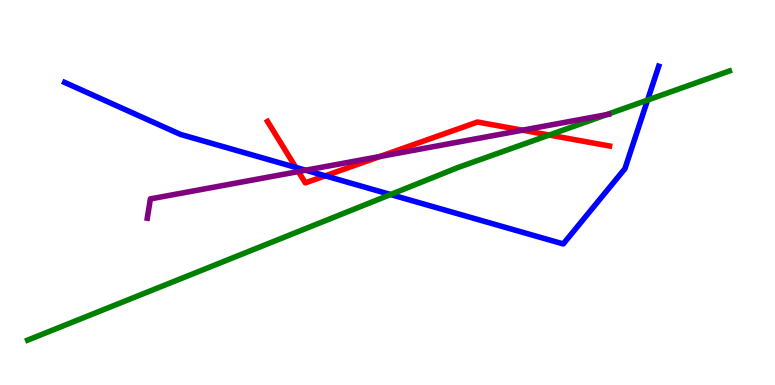[{'lines': ['blue', 'red'], 'intersections': [{'x': 3.82, 'y': 5.65}, {'x': 4.2, 'y': 5.43}]}, {'lines': ['green', 'red'], 'intersections': [{'x': 7.09, 'y': 6.49}]}, {'lines': ['purple', 'red'], 'intersections': [{'x': 3.85, 'y': 5.54}, {'x': 4.9, 'y': 5.93}, {'x': 6.74, 'y': 6.62}]}, {'lines': ['blue', 'green'], 'intersections': [{'x': 5.04, 'y': 4.95}, {'x': 8.36, 'y': 7.4}]}, {'lines': ['blue', 'purple'], 'intersections': [{'x': 3.94, 'y': 5.58}]}, {'lines': ['green', 'purple'], 'intersections': [{'x': 7.83, 'y': 7.02}]}]